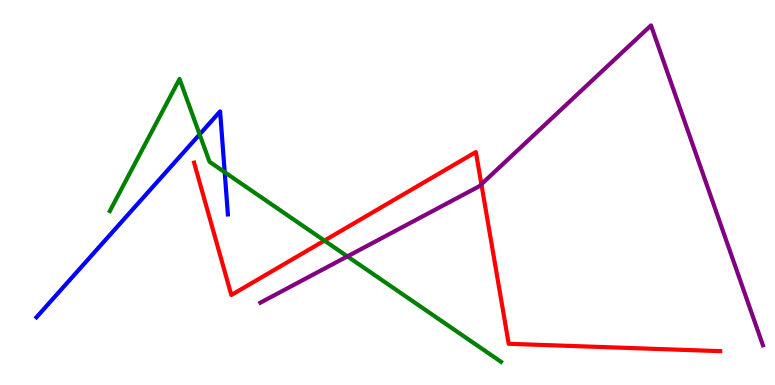[{'lines': ['blue', 'red'], 'intersections': []}, {'lines': ['green', 'red'], 'intersections': [{'x': 4.19, 'y': 3.75}]}, {'lines': ['purple', 'red'], 'intersections': [{'x': 6.21, 'y': 5.21}]}, {'lines': ['blue', 'green'], 'intersections': [{'x': 2.58, 'y': 6.51}, {'x': 2.9, 'y': 5.53}]}, {'lines': ['blue', 'purple'], 'intersections': []}, {'lines': ['green', 'purple'], 'intersections': [{'x': 4.48, 'y': 3.34}]}]